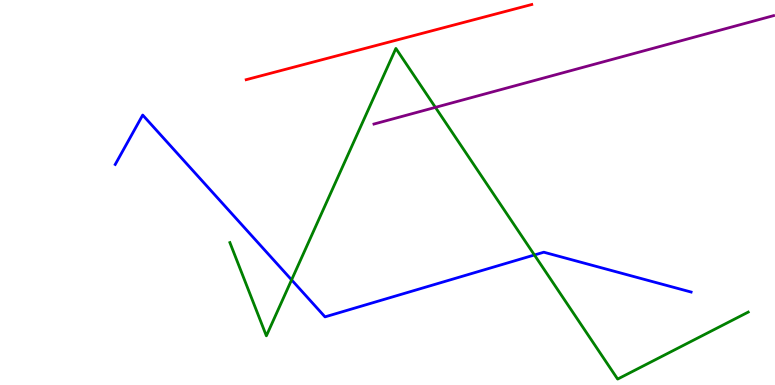[{'lines': ['blue', 'red'], 'intersections': []}, {'lines': ['green', 'red'], 'intersections': []}, {'lines': ['purple', 'red'], 'intersections': []}, {'lines': ['blue', 'green'], 'intersections': [{'x': 3.76, 'y': 2.73}, {'x': 6.9, 'y': 3.38}]}, {'lines': ['blue', 'purple'], 'intersections': []}, {'lines': ['green', 'purple'], 'intersections': [{'x': 5.62, 'y': 7.21}]}]